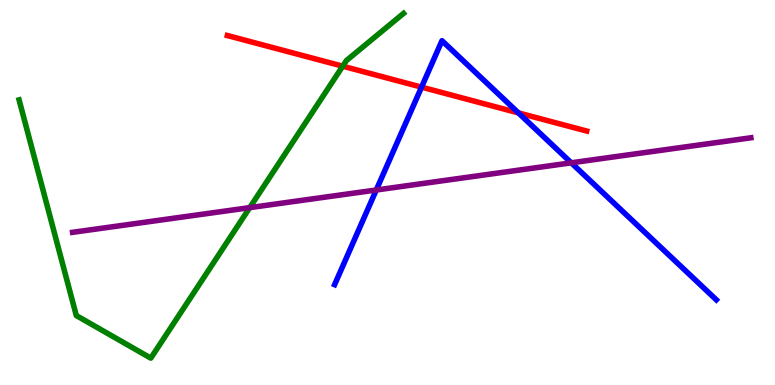[{'lines': ['blue', 'red'], 'intersections': [{'x': 5.44, 'y': 7.74}, {'x': 6.69, 'y': 7.07}]}, {'lines': ['green', 'red'], 'intersections': [{'x': 4.42, 'y': 8.28}]}, {'lines': ['purple', 'red'], 'intersections': []}, {'lines': ['blue', 'green'], 'intersections': []}, {'lines': ['blue', 'purple'], 'intersections': [{'x': 4.86, 'y': 5.07}, {'x': 7.37, 'y': 5.77}]}, {'lines': ['green', 'purple'], 'intersections': [{'x': 3.22, 'y': 4.61}]}]